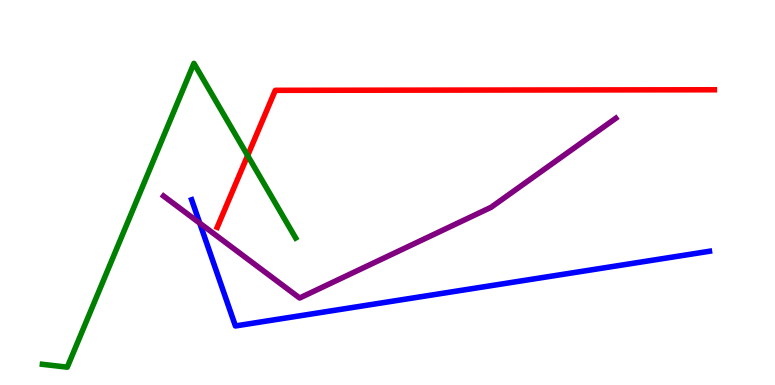[{'lines': ['blue', 'red'], 'intersections': []}, {'lines': ['green', 'red'], 'intersections': [{'x': 3.2, 'y': 5.96}]}, {'lines': ['purple', 'red'], 'intersections': []}, {'lines': ['blue', 'green'], 'intersections': []}, {'lines': ['blue', 'purple'], 'intersections': [{'x': 2.58, 'y': 4.2}]}, {'lines': ['green', 'purple'], 'intersections': []}]